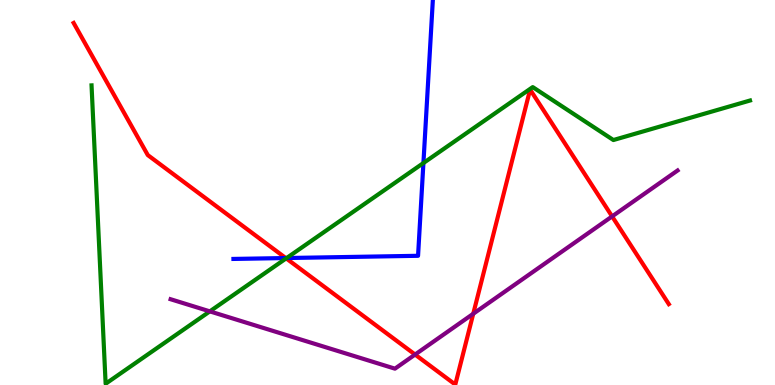[{'lines': ['blue', 'red'], 'intersections': [{'x': 3.69, 'y': 3.3}]}, {'lines': ['green', 'red'], 'intersections': [{'x': 3.69, 'y': 3.29}]}, {'lines': ['purple', 'red'], 'intersections': [{'x': 5.36, 'y': 0.791}, {'x': 6.11, 'y': 1.85}, {'x': 7.9, 'y': 4.38}]}, {'lines': ['blue', 'green'], 'intersections': [{'x': 3.7, 'y': 3.3}, {'x': 5.46, 'y': 5.77}]}, {'lines': ['blue', 'purple'], 'intersections': []}, {'lines': ['green', 'purple'], 'intersections': [{'x': 2.71, 'y': 1.91}]}]